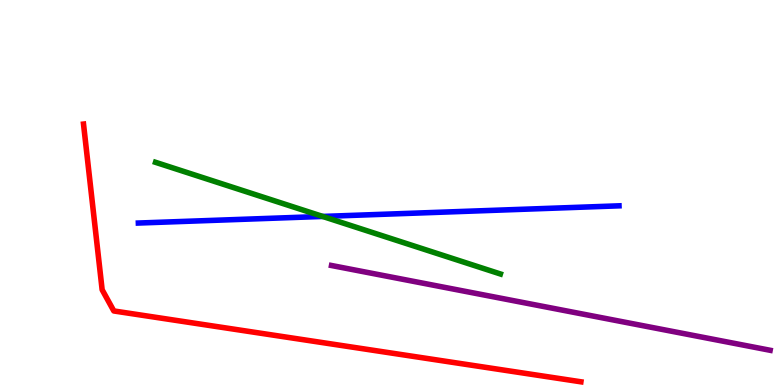[{'lines': ['blue', 'red'], 'intersections': []}, {'lines': ['green', 'red'], 'intersections': []}, {'lines': ['purple', 'red'], 'intersections': []}, {'lines': ['blue', 'green'], 'intersections': [{'x': 4.16, 'y': 4.38}]}, {'lines': ['blue', 'purple'], 'intersections': []}, {'lines': ['green', 'purple'], 'intersections': []}]